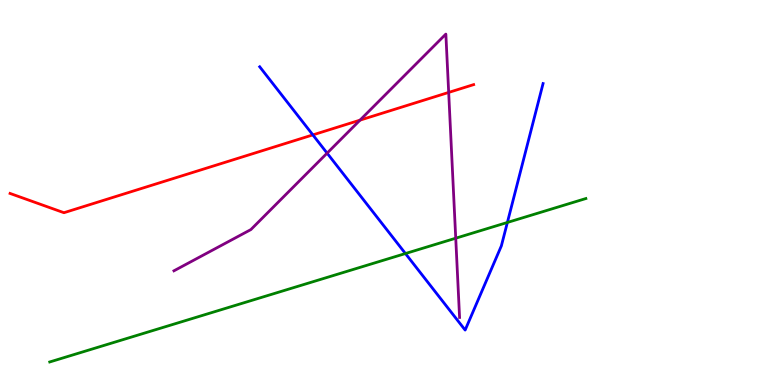[{'lines': ['blue', 'red'], 'intersections': [{'x': 4.04, 'y': 6.5}]}, {'lines': ['green', 'red'], 'intersections': []}, {'lines': ['purple', 'red'], 'intersections': [{'x': 4.65, 'y': 6.88}, {'x': 5.79, 'y': 7.6}]}, {'lines': ['blue', 'green'], 'intersections': [{'x': 5.23, 'y': 3.41}, {'x': 6.55, 'y': 4.22}]}, {'lines': ['blue', 'purple'], 'intersections': [{'x': 4.22, 'y': 6.02}]}, {'lines': ['green', 'purple'], 'intersections': [{'x': 5.88, 'y': 3.81}]}]